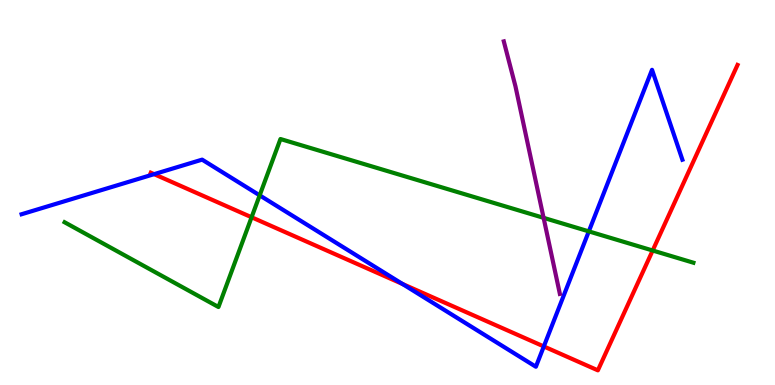[{'lines': ['blue', 'red'], 'intersections': [{'x': 1.99, 'y': 5.48}, {'x': 5.19, 'y': 2.62}, {'x': 7.02, 'y': 1.0}]}, {'lines': ['green', 'red'], 'intersections': [{'x': 3.25, 'y': 4.36}, {'x': 8.42, 'y': 3.49}]}, {'lines': ['purple', 'red'], 'intersections': []}, {'lines': ['blue', 'green'], 'intersections': [{'x': 3.35, 'y': 4.93}, {'x': 7.6, 'y': 3.99}]}, {'lines': ['blue', 'purple'], 'intersections': []}, {'lines': ['green', 'purple'], 'intersections': [{'x': 7.01, 'y': 4.34}]}]